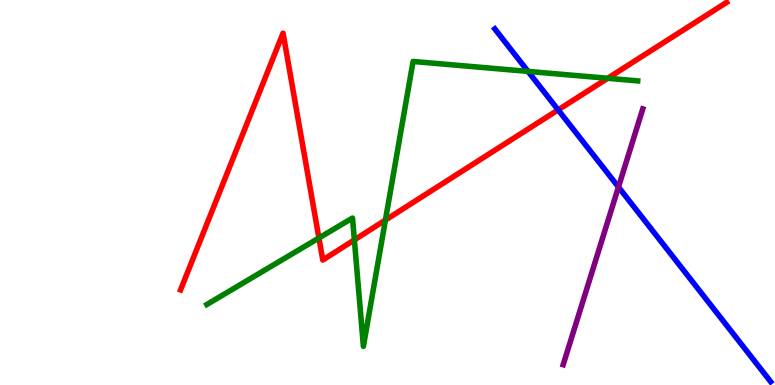[{'lines': ['blue', 'red'], 'intersections': [{'x': 7.2, 'y': 7.15}]}, {'lines': ['green', 'red'], 'intersections': [{'x': 4.12, 'y': 3.82}, {'x': 4.57, 'y': 3.77}, {'x': 4.97, 'y': 4.28}, {'x': 7.84, 'y': 7.97}]}, {'lines': ['purple', 'red'], 'intersections': []}, {'lines': ['blue', 'green'], 'intersections': [{'x': 6.81, 'y': 8.15}]}, {'lines': ['blue', 'purple'], 'intersections': [{'x': 7.98, 'y': 5.14}]}, {'lines': ['green', 'purple'], 'intersections': []}]